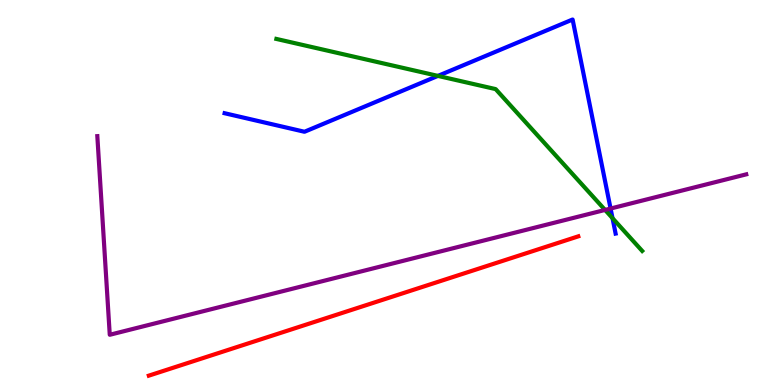[{'lines': ['blue', 'red'], 'intersections': []}, {'lines': ['green', 'red'], 'intersections': []}, {'lines': ['purple', 'red'], 'intersections': []}, {'lines': ['blue', 'green'], 'intersections': [{'x': 5.65, 'y': 8.03}, {'x': 7.9, 'y': 4.33}]}, {'lines': ['blue', 'purple'], 'intersections': [{'x': 7.88, 'y': 4.58}]}, {'lines': ['green', 'purple'], 'intersections': [{'x': 7.81, 'y': 4.55}]}]